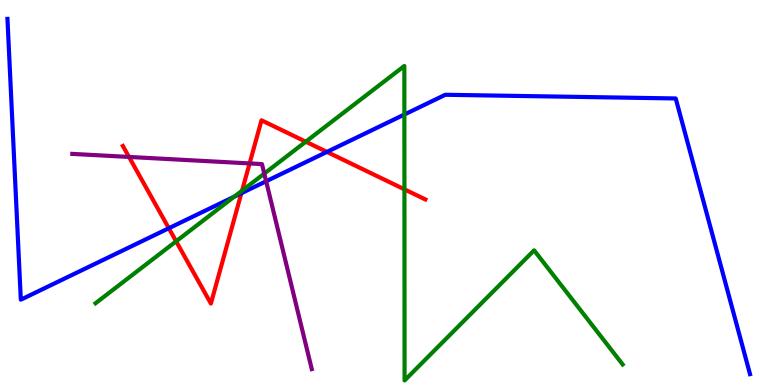[{'lines': ['blue', 'red'], 'intersections': [{'x': 2.18, 'y': 4.07}, {'x': 3.11, 'y': 4.98}, {'x': 4.22, 'y': 6.05}]}, {'lines': ['green', 'red'], 'intersections': [{'x': 2.27, 'y': 3.73}, {'x': 3.12, 'y': 5.05}, {'x': 3.95, 'y': 6.32}, {'x': 5.22, 'y': 5.08}]}, {'lines': ['purple', 'red'], 'intersections': [{'x': 1.66, 'y': 5.92}, {'x': 3.22, 'y': 5.76}]}, {'lines': ['blue', 'green'], 'intersections': [{'x': 3.02, 'y': 4.89}, {'x': 5.22, 'y': 7.03}]}, {'lines': ['blue', 'purple'], 'intersections': [{'x': 3.43, 'y': 5.29}]}, {'lines': ['green', 'purple'], 'intersections': [{'x': 3.41, 'y': 5.49}]}]